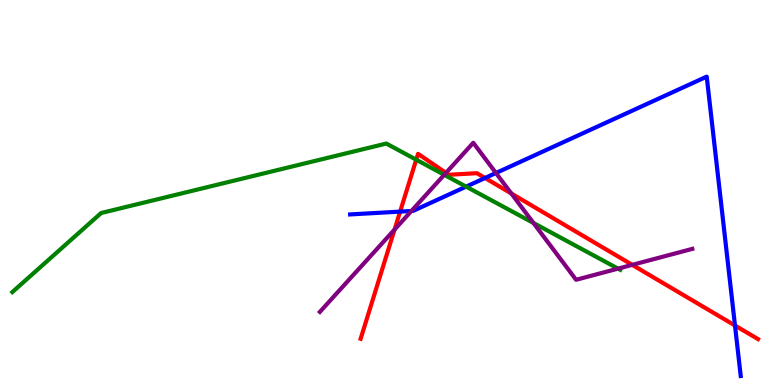[{'lines': ['blue', 'red'], 'intersections': [{'x': 5.16, 'y': 4.5}, {'x': 6.26, 'y': 5.38}, {'x': 9.48, 'y': 1.55}]}, {'lines': ['green', 'red'], 'intersections': [{'x': 5.37, 'y': 5.85}]}, {'lines': ['purple', 'red'], 'intersections': [{'x': 5.09, 'y': 4.04}, {'x': 5.75, 'y': 5.51}, {'x': 6.6, 'y': 4.97}, {'x': 8.16, 'y': 3.12}]}, {'lines': ['blue', 'green'], 'intersections': [{'x': 6.01, 'y': 5.15}]}, {'lines': ['blue', 'purple'], 'intersections': [{'x': 5.31, 'y': 4.52}, {'x': 6.4, 'y': 5.51}]}, {'lines': ['green', 'purple'], 'intersections': [{'x': 5.73, 'y': 5.46}, {'x': 6.88, 'y': 4.21}, {'x': 7.97, 'y': 3.02}]}]